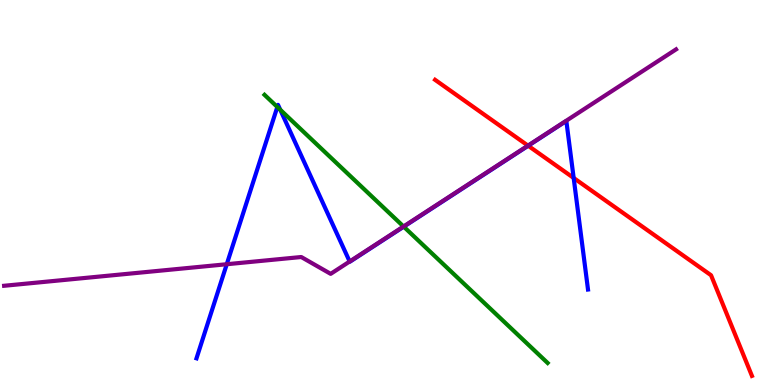[{'lines': ['blue', 'red'], 'intersections': [{'x': 6.82, 'y': 6.21}, {'x': 7.4, 'y': 5.38}]}, {'lines': ['green', 'red'], 'intersections': []}, {'lines': ['purple', 'red'], 'intersections': [{'x': 6.81, 'y': 6.22}]}, {'lines': ['blue', 'green'], 'intersections': [{'x': 3.58, 'y': 7.22}, {'x': 3.62, 'y': 7.15}, {'x': 5.21, 'y': 4.11}]}, {'lines': ['blue', 'purple'], 'intersections': [{'x': 2.93, 'y': 3.14}, {'x': 4.51, 'y': 3.21}]}, {'lines': ['green', 'purple'], 'intersections': [{'x': 5.21, 'y': 4.12}]}]